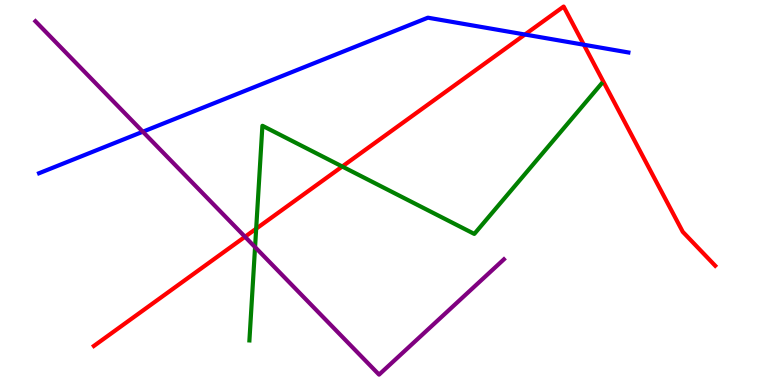[{'lines': ['blue', 'red'], 'intersections': [{'x': 6.77, 'y': 9.1}, {'x': 7.53, 'y': 8.84}]}, {'lines': ['green', 'red'], 'intersections': [{'x': 3.31, 'y': 4.06}, {'x': 4.42, 'y': 5.67}]}, {'lines': ['purple', 'red'], 'intersections': [{'x': 3.16, 'y': 3.85}]}, {'lines': ['blue', 'green'], 'intersections': []}, {'lines': ['blue', 'purple'], 'intersections': [{'x': 1.84, 'y': 6.58}]}, {'lines': ['green', 'purple'], 'intersections': [{'x': 3.29, 'y': 3.58}]}]